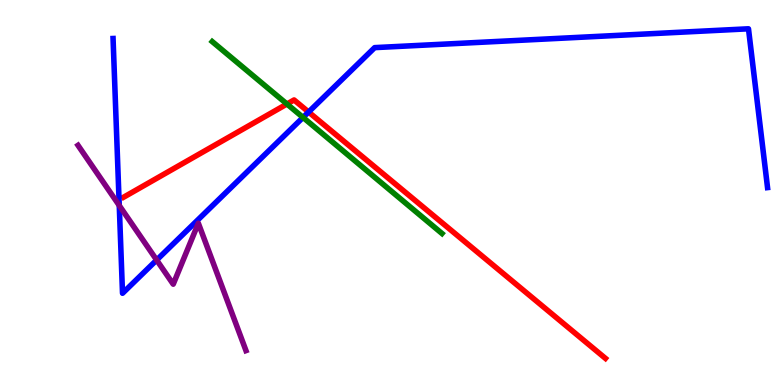[{'lines': ['blue', 'red'], 'intersections': [{'x': 3.98, 'y': 7.09}]}, {'lines': ['green', 'red'], 'intersections': [{'x': 3.7, 'y': 7.3}]}, {'lines': ['purple', 'red'], 'intersections': []}, {'lines': ['blue', 'green'], 'intersections': [{'x': 3.91, 'y': 6.95}]}, {'lines': ['blue', 'purple'], 'intersections': [{'x': 1.54, 'y': 4.66}, {'x': 2.02, 'y': 3.25}]}, {'lines': ['green', 'purple'], 'intersections': []}]